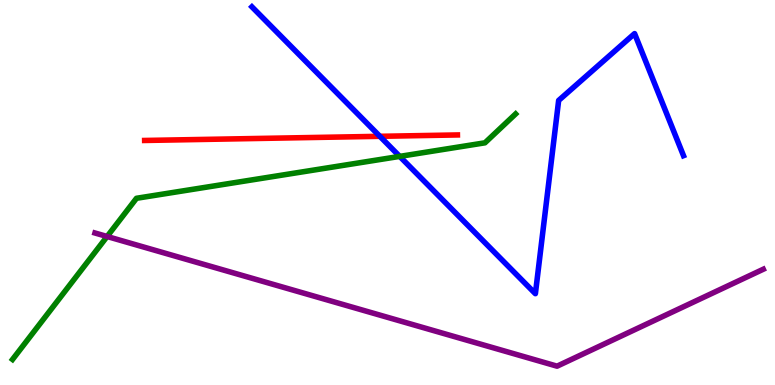[{'lines': ['blue', 'red'], 'intersections': [{'x': 4.9, 'y': 6.46}]}, {'lines': ['green', 'red'], 'intersections': []}, {'lines': ['purple', 'red'], 'intersections': []}, {'lines': ['blue', 'green'], 'intersections': [{'x': 5.16, 'y': 5.94}]}, {'lines': ['blue', 'purple'], 'intersections': []}, {'lines': ['green', 'purple'], 'intersections': [{'x': 1.38, 'y': 3.86}]}]